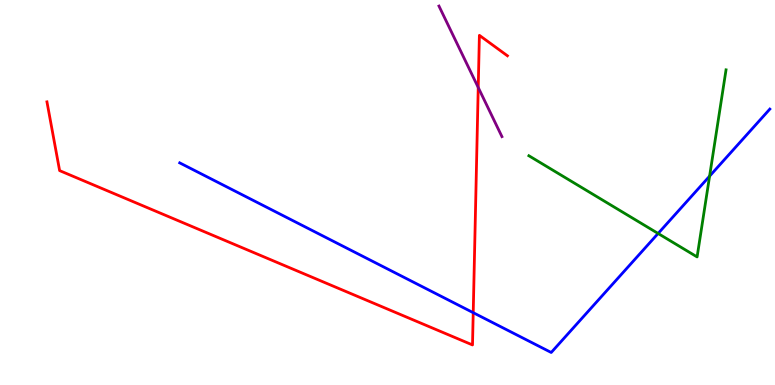[{'lines': ['blue', 'red'], 'intersections': [{'x': 6.11, 'y': 1.88}]}, {'lines': ['green', 'red'], 'intersections': []}, {'lines': ['purple', 'red'], 'intersections': [{'x': 6.17, 'y': 7.73}]}, {'lines': ['blue', 'green'], 'intersections': [{'x': 8.49, 'y': 3.94}, {'x': 9.16, 'y': 5.42}]}, {'lines': ['blue', 'purple'], 'intersections': []}, {'lines': ['green', 'purple'], 'intersections': []}]